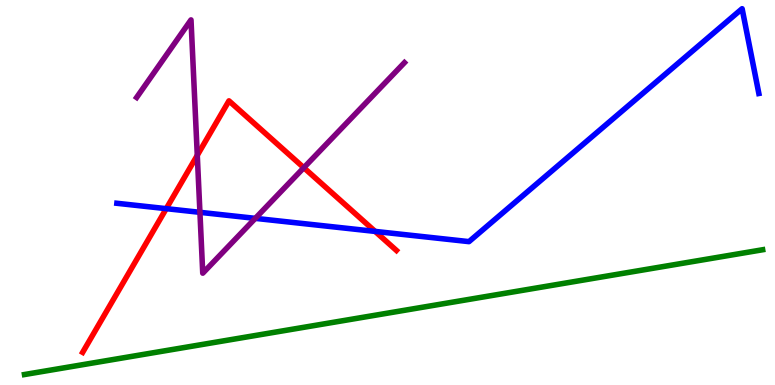[{'lines': ['blue', 'red'], 'intersections': [{'x': 2.15, 'y': 4.58}, {'x': 4.84, 'y': 3.99}]}, {'lines': ['green', 'red'], 'intersections': []}, {'lines': ['purple', 'red'], 'intersections': [{'x': 2.55, 'y': 5.97}, {'x': 3.92, 'y': 5.64}]}, {'lines': ['blue', 'green'], 'intersections': []}, {'lines': ['blue', 'purple'], 'intersections': [{'x': 2.58, 'y': 4.49}, {'x': 3.29, 'y': 4.33}]}, {'lines': ['green', 'purple'], 'intersections': []}]